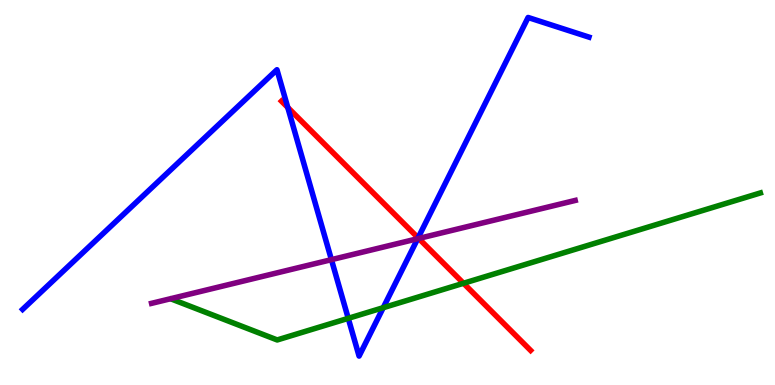[{'lines': ['blue', 'red'], 'intersections': [{'x': 3.71, 'y': 7.21}, {'x': 5.39, 'y': 3.82}]}, {'lines': ['green', 'red'], 'intersections': [{'x': 5.98, 'y': 2.64}]}, {'lines': ['purple', 'red'], 'intersections': [{'x': 5.4, 'y': 3.81}]}, {'lines': ['blue', 'green'], 'intersections': [{'x': 4.49, 'y': 1.73}, {'x': 4.95, 'y': 2.01}]}, {'lines': ['blue', 'purple'], 'intersections': [{'x': 4.28, 'y': 3.26}, {'x': 5.39, 'y': 3.8}]}, {'lines': ['green', 'purple'], 'intersections': []}]